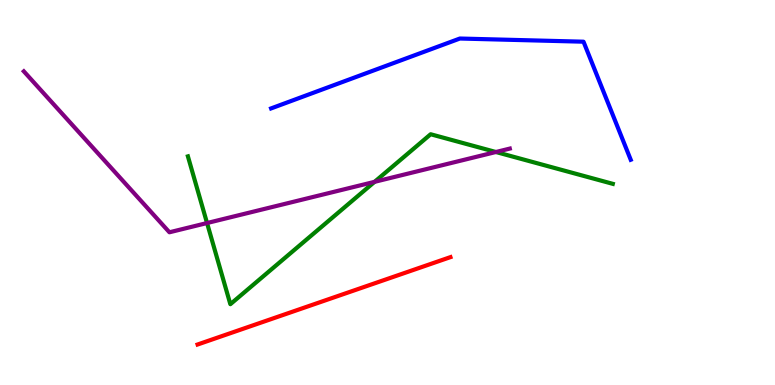[{'lines': ['blue', 'red'], 'intersections': []}, {'lines': ['green', 'red'], 'intersections': []}, {'lines': ['purple', 'red'], 'intersections': []}, {'lines': ['blue', 'green'], 'intersections': []}, {'lines': ['blue', 'purple'], 'intersections': []}, {'lines': ['green', 'purple'], 'intersections': [{'x': 2.67, 'y': 4.21}, {'x': 4.83, 'y': 5.28}, {'x': 6.4, 'y': 6.05}]}]